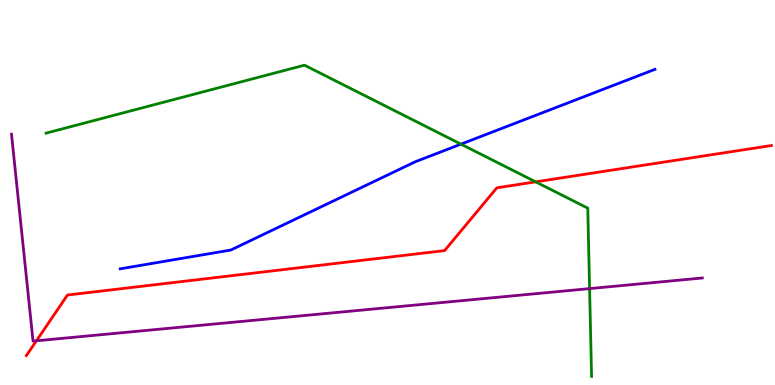[{'lines': ['blue', 'red'], 'intersections': []}, {'lines': ['green', 'red'], 'intersections': [{'x': 6.91, 'y': 5.28}]}, {'lines': ['purple', 'red'], 'intersections': [{'x': 0.47, 'y': 1.15}]}, {'lines': ['blue', 'green'], 'intersections': [{'x': 5.95, 'y': 6.26}]}, {'lines': ['blue', 'purple'], 'intersections': []}, {'lines': ['green', 'purple'], 'intersections': [{'x': 7.61, 'y': 2.5}]}]